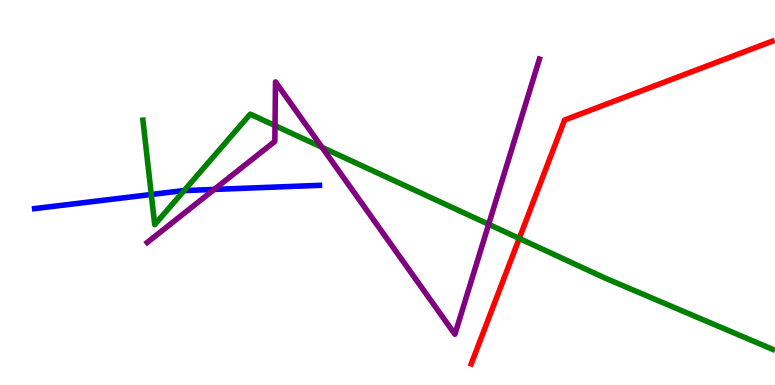[{'lines': ['blue', 'red'], 'intersections': []}, {'lines': ['green', 'red'], 'intersections': [{'x': 6.7, 'y': 3.81}]}, {'lines': ['purple', 'red'], 'intersections': []}, {'lines': ['blue', 'green'], 'intersections': [{'x': 1.95, 'y': 4.95}, {'x': 2.38, 'y': 5.05}]}, {'lines': ['blue', 'purple'], 'intersections': [{'x': 2.76, 'y': 5.08}]}, {'lines': ['green', 'purple'], 'intersections': [{'x': 3.55, 'y': 6.74}, {'x': 4.15, 'y': 6.17}, {'x': 6.31, 'y': 4.17}]}]